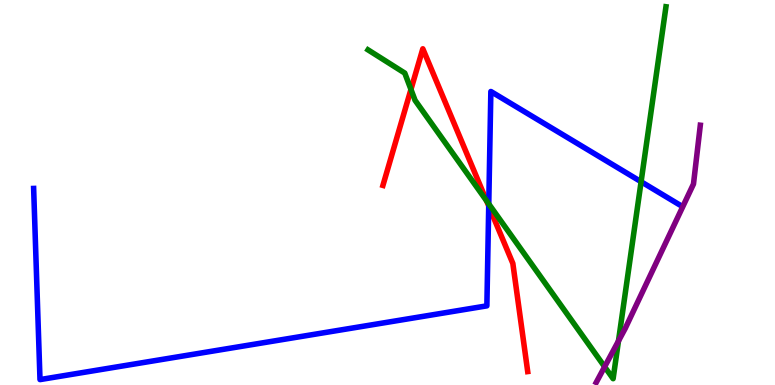[{'lines': ['blue', 'red'], 'intersections': [{'x': 6.31, 'y': 4.65}]}, {'lines': ['green', 'red'], 'intersections': [{'x': 5.3, 'y': 7.68}, {'x': 6.28, 'y': 4.78}]}, {'lines': ['purple', 'red'], 'intersections': []}, {'lines': ['blue', 'green'], 'intersections': [{'x': 6.31, 'y': 4.7}, {'x': 8.27, 'y': 5.28}]}, {'lines': ['blue', 'purple'], 'intersections': []}, {'lines': ['green', 'purple'], 'intersections': [{'x': 7.8, 'y': 0.474}, {'x': 7.98, 'y': 1.14}]}]